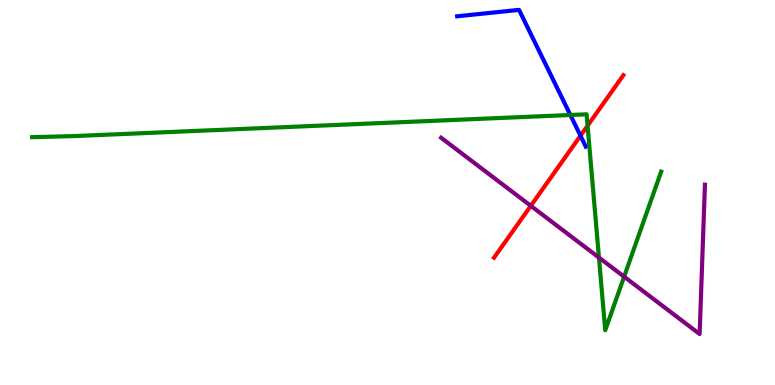[{'lines': ['blue', 'red'], 'intersections': [{'x': 7.49, 'y': 6.47}]}, {'lines': ['green', 'red'], 'intersections': [{'x': 7.58, 'y': 6.73}]}, {'lines': ['purple', 'red'], 'intersections': [{'x': 6.85, 'y': 4.65}]}, {'lines': ['blue', 'green'], 'intersections': [{'x': 7.36, 'y': 7.01}]}, {'lines': ['blue', 'purple'], 'intersections': []}, {'lines': ['green', 'purple'], 'intersections': [{'x': 7.73, 'y': 3.31}, {'x': 8.05, 'y': 2.81}]}]